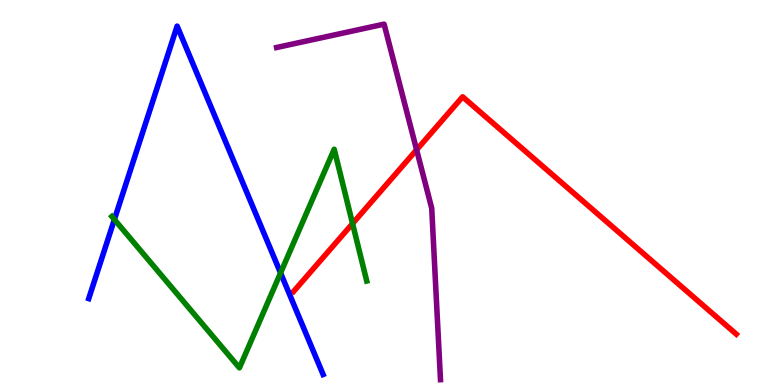[{'lines': ['blue', 'red'], 'intersections': []}, {'lines': ['green', 'red'], 'intersections': [{'x': 4.55, 'y': 4.19}]}, {'lines': ['purple', 'red'], 'intersections': [{'x': 5.38, 'y': 6.11}]}, {'lines': ['blue', 'green'], 'intersections': [{'x': 1.48, 'y': 4.3}, {'x': 3.62, 'y': 2.91}]}, {'lines': ['blue', 'purple'], 'intersections': []}, {'lines': ['green', 'purple'], 'intersections': []}]